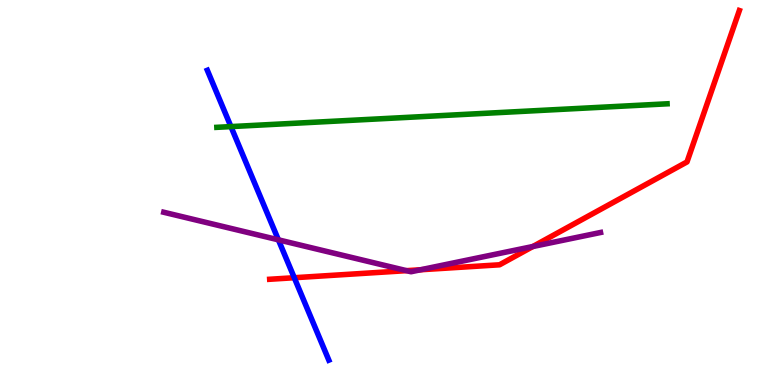[{'lines': ['blue', 'red'], 'intersections': [{'x': 3.8, 'y': 2.79}]}, {'lines': ['green', 'red'], 'intersections': []}, {'lines': ['purple', 'red'], 'intersections': [{'x': 5.25, 'y': 2.97}, {'x': 5.43, 'y': 2.99}, {'x': 6.88, 'y': 3.6}]}, {'lines': ['blue', 'green'], 'intersections': [{'x': 2.98, 'y': 6.71}]}, {'lines': ['blue', 'purple'], 'intersections': [{'x': 3.59, 'y': 3.77}]}, {'lines': ['green', 'purple'], 'intersections': []}]